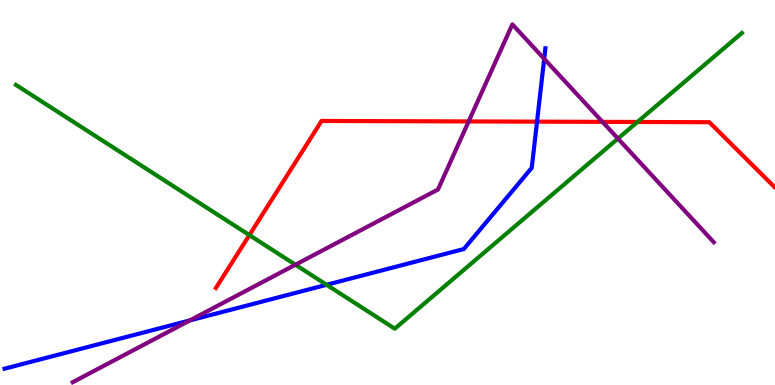[{'lines': ['blue', 'red'], 'intersections': [{'x': 6.93, 'y': 6.84}]}, {'lines': ['green', 'red'], 'intersections': [{'x': 3.22, 'y': 3.89}, {'x': 8.22, 'y': 6.83}]}, {'lines': ['purple', 'red'], 'intersections': [{'x': 6.05, 'y': 6.85}, {'x': 7.77, 'y': 6.83}]}, {'lines': ['blue', 'green'], 'intersections': [{'x': 4.21, 'y': 2.6}]}, {'lines': ['blue', 'purple'], 'intersections': [{'x': 2.45, 'y': 1.68}, {'x': 7.02, 'y': 8.47}]}, {'lines': ['green', 'purple'], 'intersections': [{'x': 3.81, 'y': 3.12}, {'x': 7.97, 'y': 6.4}]}]